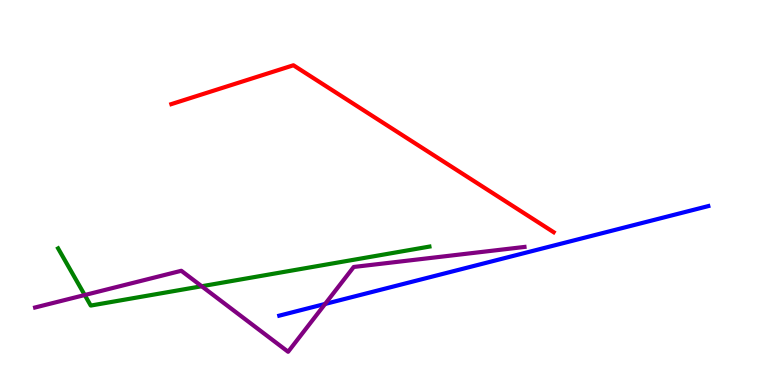[{'lines': ['blue', 'red'], 'intersections': []}, {'lines': ['green', 'red'], 'intersections': []}, {'lines': ['purple', 'red'], 'intersections': []}, {'lines': ['blue', 'green'], 'intersections': []}, {'lines': ['blue', 'purple'], 'intersections': [{'x': 4.2, 'y': 2.11}]}, {'lines': ['green', 'purple'], 'intersections': [{'x': 1.09, 'y': 2.34}, {'x': 2.6, 'y': 2.57}]}]